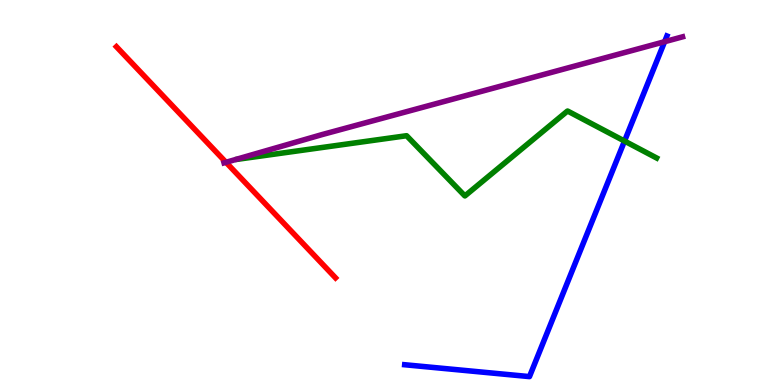[{'lines': ['blue', 'red'], 'intersections': []}, {'lines': ['green', 'red'], 'intersections': []}, {'lines': ['purple', 'red'], 'intersections': [{'x': 2.92, 'y': 5.78}]}, {'lines': ['blue', 'green'], 'intersections': [{'x': 8.06, 'y': 6.34}]}, {'lines': ['blue', 'purple'], 'intersections': [{'x': 8.58, 'y': 8.92}]}, {'lines': ['green', 'purple'], 'intersections': []}]